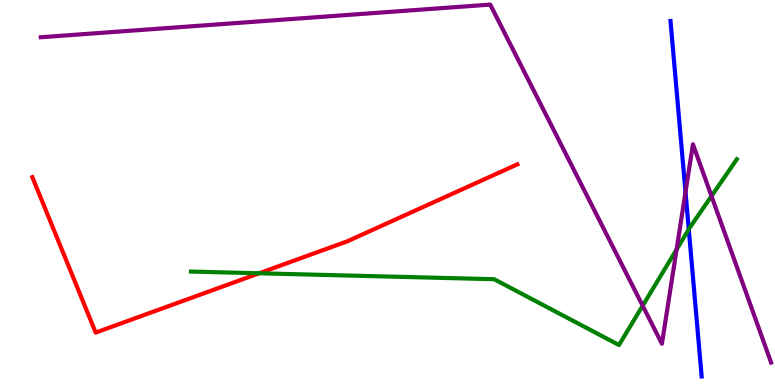[{'lines': ['blue', 'red'], 'intersections': []}, {'lines': ['green', 'red'], 'intersections': [{'x': 3.34, 'y': 2.9}]}, {'lines': ['purple', 'red'], 'intersections': []}, {'lines': ['blue', 'green'], 'intersections': [{'x': 8.89, 'y': 4.04}]}, {'lines': ['blue', 'purple'], 'intersections': [{'x': 8.85, 'y': 5.01}]}, {'lines': ['green', 'purple'], 'intersections': [{'x': 8.29, 'y': 2.06}, {'x': 8.73, 'y': 3.52}, {'x': 9.18, 'y': 4.91}]}]